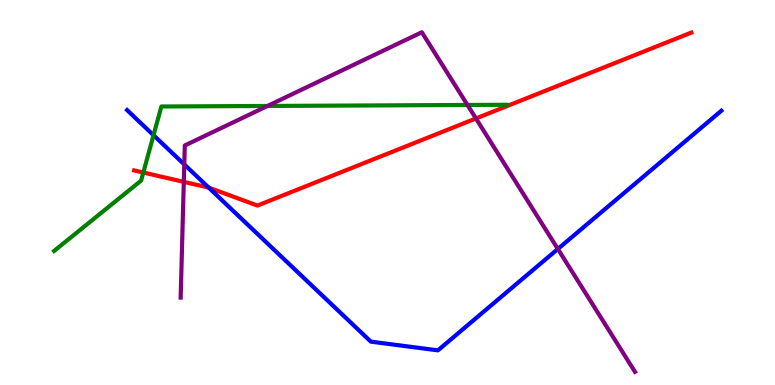[{'lines': ['blue', 'red'], 'intersections': [{'x': 2.69, 'y': 5.13}]}, {'lines': ['green', 'red'], 'intersections': [{'x': 1.85, 'y': 5.52}]}, {'lines': ['purple', 'red'], 'intersections': [{'x': 2.37, 'y': 5.28}, {'x': 6.14, 'y': 6.92}]}, {'lines': ['blue', 'green'], 'intersections': [{'x': 1.98, 'y': 6.49}]}, {'lines': ['blue', 'purple'], 'intersections': [{'x': 2.38, 'y': 5.73}, {'x': 7.2, 'y': 3.53}]}, {'lines': ['green', 'purple'], 'intersections': [{'x': 3.45, 'y': 7.25}, {'x': 6.03, 'y': 7.27}]}]